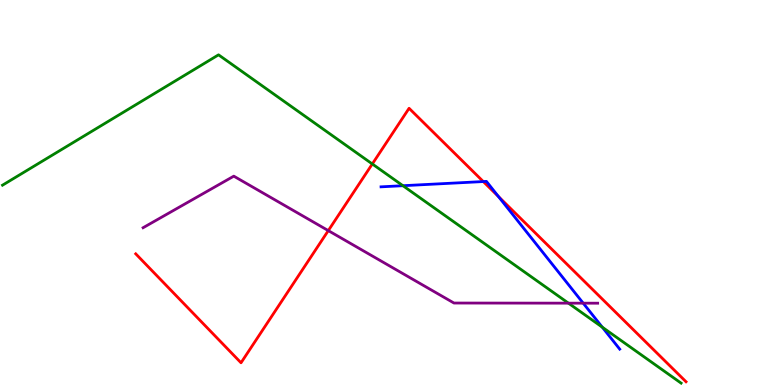[{'lines': ['blue', 'red'], 'intersections': [{'x': 6.24, 'y': 5.28}, {'x': 6.43, 'y': 4.89}]}, {'lines': ['green', 'red'], 'intersections': [{'x': 4.8, 'y': 5.74}]}, {'lines': ['purple', 'red'], 'intersections': [{'x': 4.24, 'y': 4.01}]}, {'lines': ['blue', 'green'], 'intersections': [{'x': 5.2, 'y': 5.18}, {'x': 7.77, 'y': 1.5}]}, {'lines': ['blue', 'purple'], 'intersections': [{'x': 7.53, 'y': 2.13}]}, {'lines': ['green', 'purple'], 'intersections': [{'x': 7.33, 'y': 2.13}]}]